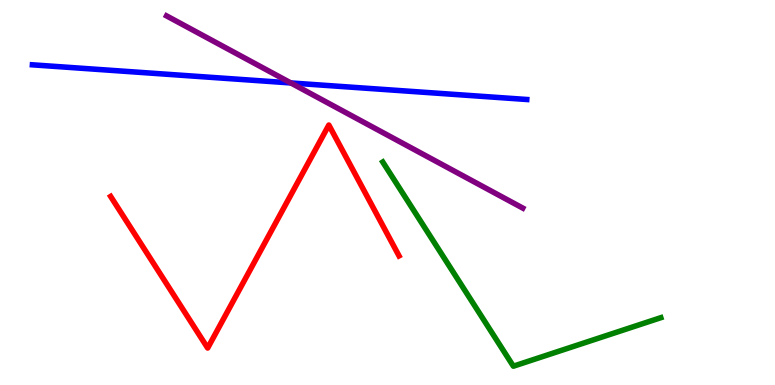[{'lines': ['blue', 'red'], 'intersections': []}, {'lines': ['green', 'red'], 'intersections': []}, {'lines': ['purple', 'red'], 'intersections': []}, {'lines': ['blue', 'green'], 'intersections': []}, {'lines': ['blue', 'purple'], 'intersections': [{'x': 3.75, 'y': 7.85}]}, {'lines': ['green', 'purple'], 'intersections': []}]